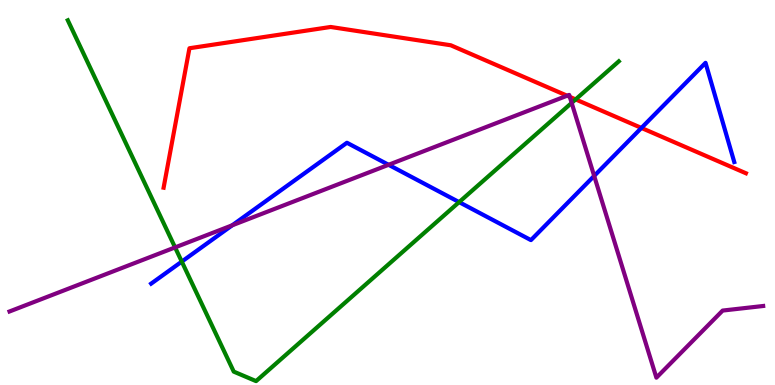[{'lines': ['blue', 'red'], 'intersections': [{'x': 8.28, 'y': 6.68}]}, {'lines': ['green', 'red'], 'intersections': [{'x': 7.43, 'y': 7.42}]}, {'lines': ['purple', 'red'], 'intersections': [{'x': 7.32, 'y': 7.51}, {'x': 7.35, 'y': 7.48}]}, {'lines': ['blue', 'green'], 'intersections': [{'x': 2.35, 'y': 3.21}, {'x': 5.92, 'y': 4.75}]}, {'lines': ['blue', 'purple'], 'intersections': [{'x': 3.0, 'y': 4.15}, {'x': 5.01, 'y': 5.72}, {'x': 7.67, 'y': 5.43}]}, {'lines': ['green', 'purple'], 'intersections': [{'x': 2.26, 'y': 3.57}, {'x': 7.38, 'y': 7.33}]}]